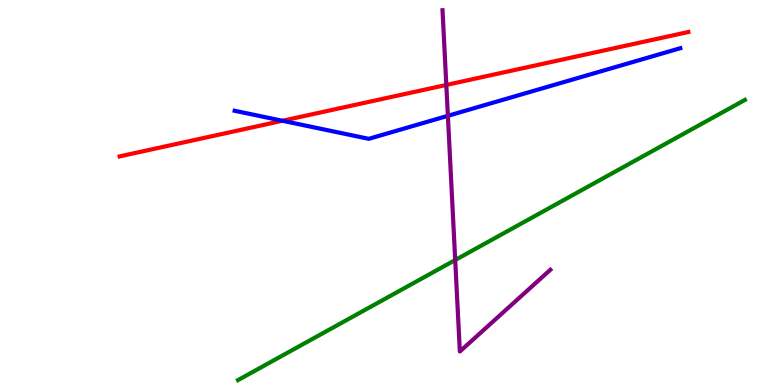[{'lines': ['blue', 'red'], 'intersections': [{'x': 3.64, 'y': 6.86}]}, {'lines': ['green', 'red'], 'intersections': []}, {'lines': ['purple', 'red'], 'intersections': [{'x': 5.76, 'y': 7.79}]}, {'lines': ['blue', 'green'], 'intersections': []}, {'lines': ['blue', 'purple'], 'intersections': [{'x': 5.78, 'y': 6.99}]}, {'lines': ['green', 'purple'], 'intersections': [{'x': 5.87, 'y': 3.25}]}]